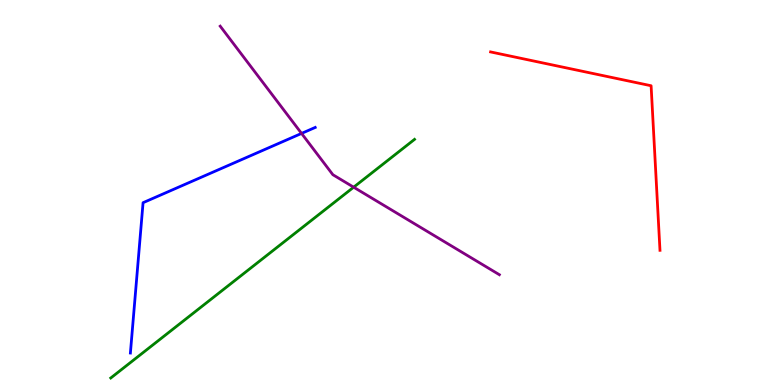[{'lines': ['blue', 'red'], 'intersections': []}, {'lines': ['green', 'red'], 'intersections': []}, {'lines': ['purple', 'red'], 'intersections': []}, {'lines': ['blue', 'green'], 'intersections': []}, {'lines': ['blue', 'purple'], 'intersections': [{'x': 3.89, 'y': 6.53}]}, {'lines': ['green', 'purple'], 'intersections': [{'x': 4.56, 'y': 5.14}]}]